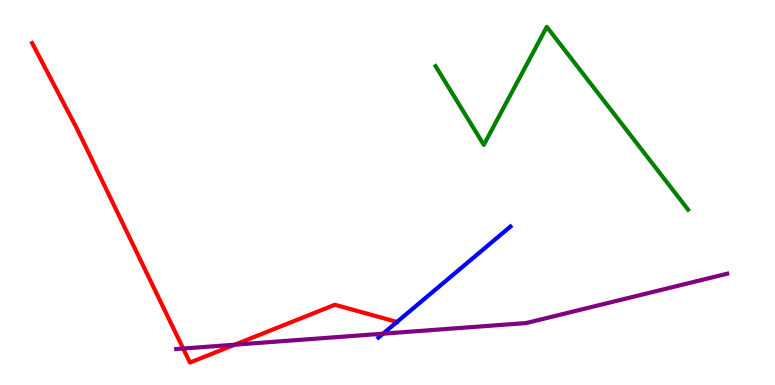[{'lines': ['blue', 'red'], 'intersections': [{'x': 5.12, 'y': 1.64}]}, {'lines': ['green', 'red'], 'intersections': []}, {'lines': ['purple', 'red'], 'intersections': [{'x': 2.36, 'y': 0.947}, {'x': 3.03, 'y': 1.05}]}, {'lines': ['blue', 'green'], 'intersections': []}, {'lines': ['blue', 'purple'], 'intersections': [{'x': 4.94, 'y': 1.33}]}, {'lines': ['green', 'purple'], 'intersections': []}]